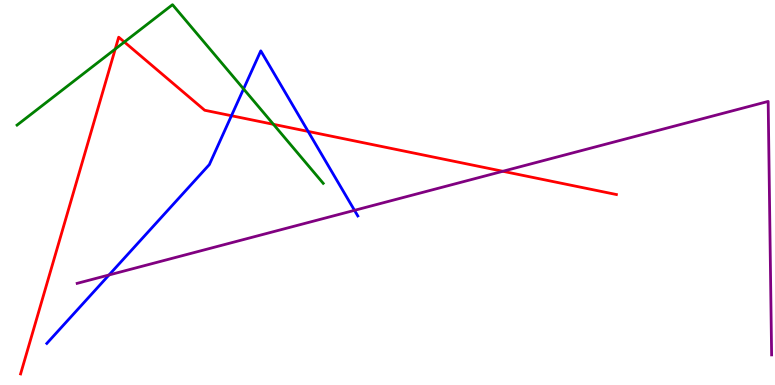[{'lines': ['blue', 'red'], 'intersections': [{'x': 2.99, 'y': 6.99}, {'x': 3.98, 'y': 6.59}]}, {'lines': ['green', 'red'], 'intersections': [{'x': 1.49, 'y': 8.73}, {'x': 1.6, 'y': 8.91}, {'x': 3.53, 'y': 6.77}]}, {'lines': ['purple', 'red'], 'intersections': [{'x': 6.49, 'y': 5.55}]}, {'lines': ['blue', 'green'], 'intersections': [{'x': 3.14, 'y': 7.69}]}, {'lines': ['blue', 'purple'], 'intersections': [{'x': 1.41, 'y': 2.86}, {'x': 4.57, 'y': 4.54}]}, {'lines': ['green', 'purple'], 'intersections': []}]